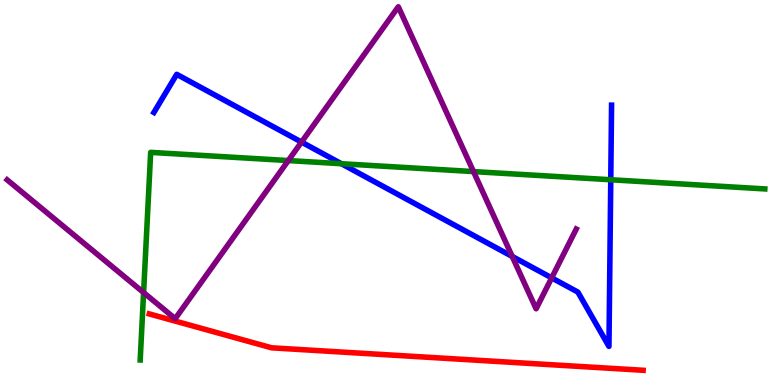[{'lines': ['blue', 'red'], 'intersections': []}, {'lines': ['green', 'red'], 'intersections': []}, {'lines': ['purple', 'red'], 'intersections': []}, {'lines': ['blue', 'green'], 'intersections': [{'x': 4.41, 'y': 5.75}, {'x': 7.88, 'y': 5.33}]}, {'lines': ['blue', 'purple'], 'intersections': [{'x': 3.89, 'y': 6.31}, {'x': 6.61, 'y': 3.34}, {'x': 7.12, 'y': 2.78}]}, {'lines': ['green', 'purple'], 'intersections': [{'x': 1.85, 'y': 2.4}, {'x': 3.72, 'y': 5.83}, {'x': 6.11, 'y': 5.54}]}]